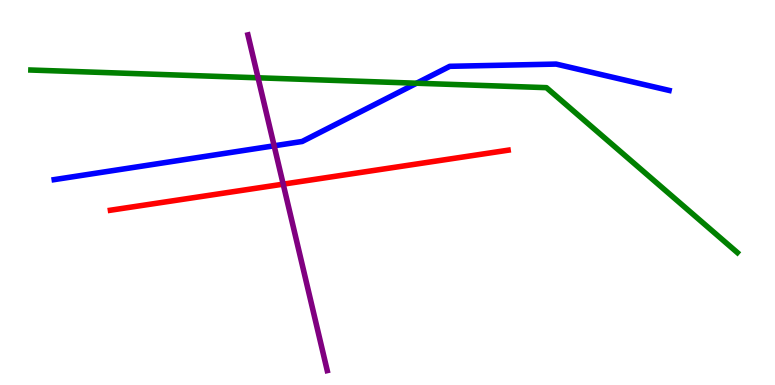[{'lines': ['blue', 'red'], 'intersections': []}, {'lines': ['green', 'red'], 'intersections': []}, {'lines': ['purple', 'red'], 'intersections': [{'x': 3.65, 'y': 5.22}]}, {'lines': ['blue', 'green'], 'intersections': [{'x': 5.38, 'y': 7.84}]}, {'lines': ['blue', 'purple'], 'intersections': [{'x': 3.54, 'y': 6.21}]}, {'lines': ['green', 'purple'], 'intersections': [{'x': 3.33, 'y': 7.98}]}]